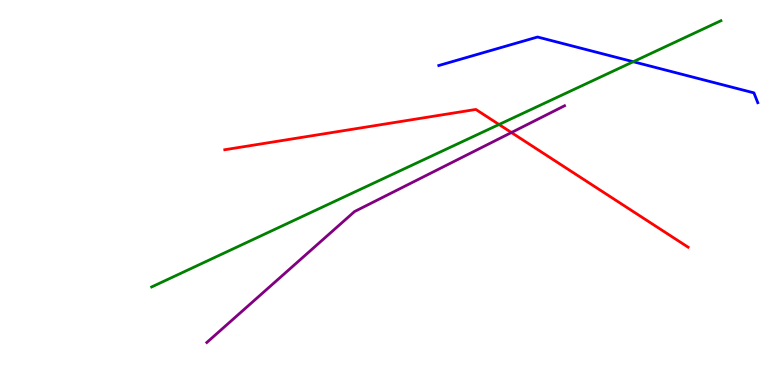[{'lines': ['blue', 'red'], 'intersections': []}, {'lines': ['green', 'red'], 'intersections': [{'x': 6.44, 'y': 6.77}]}, {'lines': ['purple', 'red'], 'intersections': [{'x': 6.6, 'y': 6.56}]}, {'lines': ['blue', 'green'], 'intersections': [{'x': 8.17, 'y': 8.4}]}, {'lines': ['blue', 'purple'], 'intersections': []}, {'lines': ['green', 'purple'], 'intersections': []}]